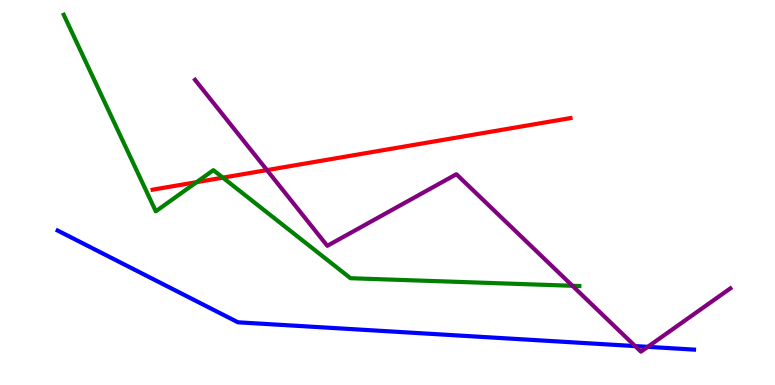[{'lines': ['blue', 'red'], 'intersections': []}, {'lines': ['green', 'red'], 'intersections': [{'x': 2.54, 'y': 5.27}, {'x': 2.88, 'y': 5.39}]}, {'lines': ['purple', 'red'], 'intersections': [{'x': 3.44, 'y': 5.58}]}, {'lines': ['blue', 'green'], 'intersections': []}, {'lines': ['blue', 'purple'], 'intersections': [{'x': 8.2, 'y': 1.01}, {'x': 8.36, 'y': 0.991}]}, {'lines': ['green', 'purple'], 'intersections': [{'x': 7.39, 'y': 2.58}]}]